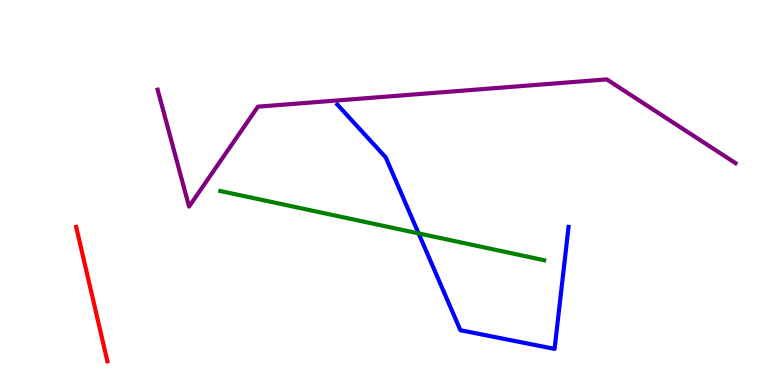[{'lines': ['blue', 'red'], 'intersections': []}, {'lines': ['green', 'red'], 'intersections': []}, {'lines': ['purple', 'red'], 'intersections': []}, {'lines': ['blue', 'green'], 'intersections': [{'x': 5.4, 'y': 3.94}]}, {'lines': ['blue', 'purple'], 'intersections': []}, {'lines': ['green', 'purple'], 'intersections': []}]